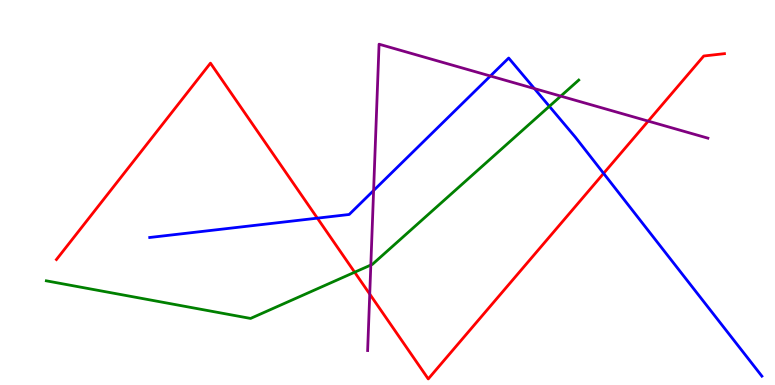[{'lines': ['blue', 'red'], 'intersections': [{'x': 4.1, 'y': 4.33}, {'x': 7.79, 'y': 5.5}]}, {'lines': ['green', 'red'], 'intersections': [{'x': 4.58, 'y': 2.93}]}, {'lines': ['purple', 'red'], 'intersections': [{'x': 4.77, 'y': 2.36}, {'x': 8.36, 'y': 6.85}]}, {'lines': ['blue', 'green'], 'intersections': [{'x': 7.09, 'y': 7.24}]}, {'lines': ['blue', 'purple'], 'intersections': [{'x': 4.82, 'y': 5.05}, {'x': 6.33, 'y': 8.03}, {'x': 6.9, 'y': 7.7}]}, {'lines': ['green', 'purple'], 'intersections': [{'x': 4.78, 'y': 3.12}, {'x': 7.24, 'y': 7.5}]}]